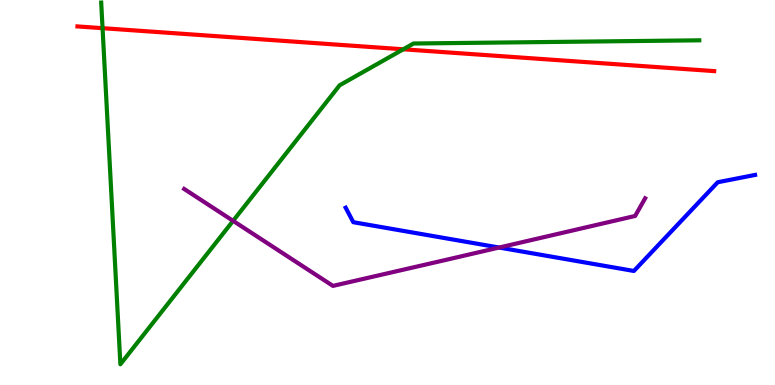[{'lines': ['blue', 'red'], 'intersections': []}, {'lines': ['green', 'red'], 'intersections': [{'x': 1.32, 'y': 9.27}, {'x': 5.2, 'y': 8.72}]}, {'lines': ['purple', 'red'], 'intersections': []}, {'lines': ['blue', 'green'], 'intersections': []}, {'lines': ['blue', 'purple'], 'intersections': [{'x': 6.44, 'y': 3.57}]}, {'lines': ['green', 'purple'], 'intersections': [{'x': 3.01, 'y': 4.26}]}]